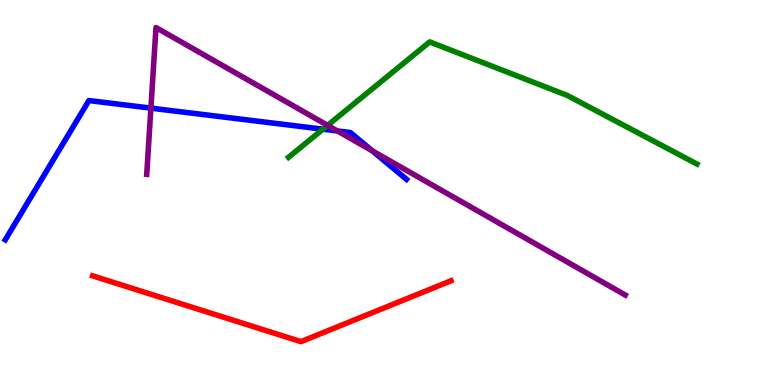[{'lines': ['blue', 'red'], 'intersections': []}, {'lines': ['green', 'red'], 'intersections': []}, {'lines': ['purple', 'red'], 'intersections': []}, {'lines': ['blue', 'green'], 'intersections': [{'x': 4.17, 'y': 6.64}]}, {'lines': ['blue', 'purple'], 'intersections': [{'x': 1.95, 'y': 7.19}, {'x': 4.35, 'y': 6.6}, {'x': 4.81, 'y': 6.08}]}, {'lines': ['green', 'purple'], 'intersections': [{'x': 4.23, 'y': 6.74}]}]